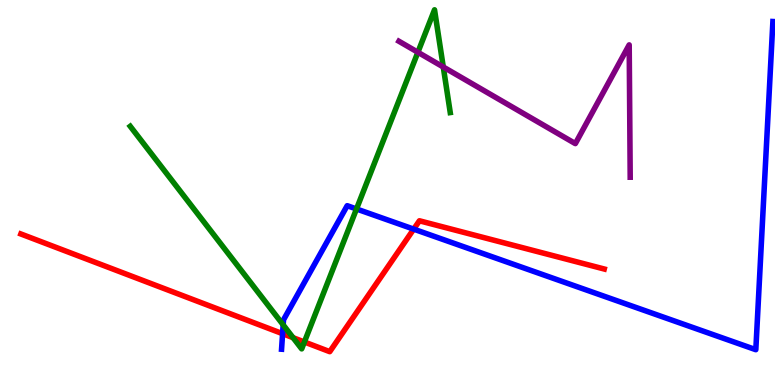[{'lines': ['blue', 'red'], 'intersections': [{'x': 3.65, 'y': 1.33}, {'x': 5.34, 'y': 4.05}]}, {'lines': ['green', 'red'], 'intersections': [{'x': 3.78, 'y': 1.23}, {'x': 3.93, 'y': 1.12}]}, {'lines': ['purple', 'red'], 'intersections': []}, {'lines': ['blue', 'green'], 'intersections': [{'x': 3.65, 'y': 1.56}, {'x': 4.6, 'y': 4.57}]}, {'lines': ['blue', 'purple'], 'intersections': []}, {'lines': ['green', 'purple'], 'intersections': [{'x': 5.39, 'y': 8.64}, {'x': 5.72, 'y': 8.26}]}]